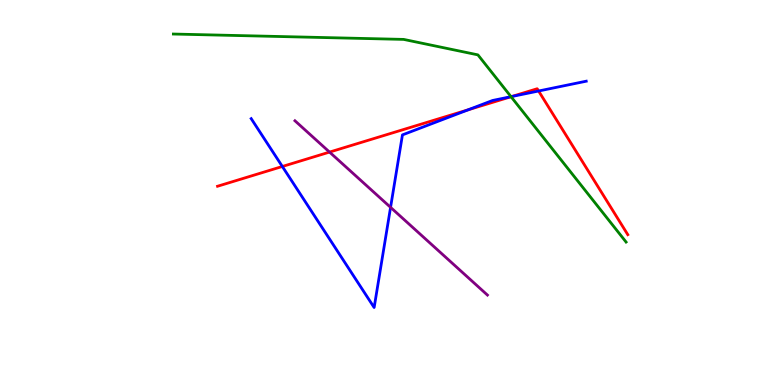[{'lines': ['blue', 'red'], 'intersections': [{'x': 3.64, 'y': 5.68}, {'x': 6.04, 'y': 7.15}, {'x': 6.6, 'y': 7.49}, {'x': 6.95, 'y': 7.64}]}, {'lines': ['green', 'red'], 'intersections': [{'x': 6.59, 'y': 7.49}]}, {'lines': ['purple', 'red'], 'intersections': [{'x': 4.25, 'y': 6.05}]}, {'lines': ['blue', 'green'], 'intersections': [{'x': 6.59, 'y': 7.49}]}, {'lines': ['blue', 'purple'], 'intersections': [{'x': 5.04, 'y': 4.61}]}, {'lines': ['green', 'purple'], 'intersections': []}]